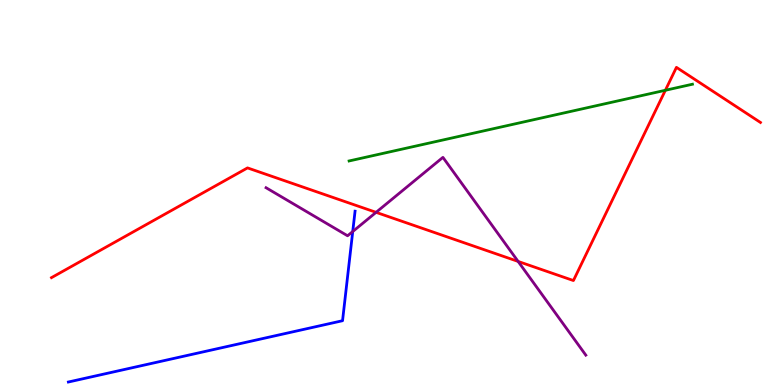[{'lines': ['blue', 'red'], 'intersections': []}, {'lines': ['green', 'red'], 'intersections': [{'x': 8.59, 'y': 7.66}]}, {'lines': ['purple', 'red'], 'intersections': [{'x': 4.85, 'y': 4.48}, {'x': 6.69, 'y': 3.21}]}, {'lines': ['blue', 'green'], 'intersections': []}, {'lines': ['blue', 'purple'], 'intersections': [{'x': 4.55, 'y': 3.99}]}, {'lines': ['green', 'purple'], 'intersections': []}]